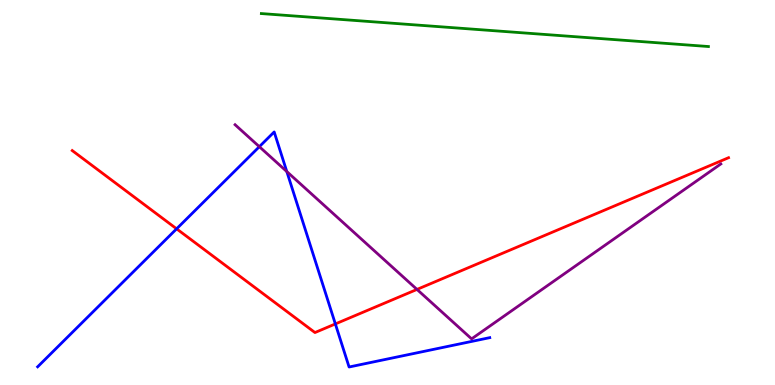[{'lines': ['blue', 'red'], 'intersections': [{'x': 2.28, 'y': 4.06}, {'x': 4.33, 'y': 1.59}]}, {'lines': ['green', 'red'], 'intersections': []}, {'lines': ['purple', 'red'], 'intersections': [{'x': 5.38, 'y': 2.48}]}, {'lines': ['blue', 'green'], 'intersections': []}, {'lines': ['blue', 'purple'], 'intersections': [{'x': 3.35, 'y': 6.19}, {'x': 3.7, 'y': 5.54}]}, {'lines': ['green', 'purple'], 'intersections': []}]